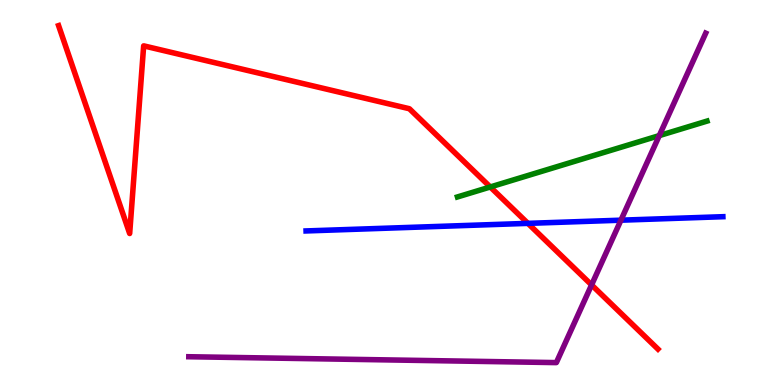[{'lines': ['blue', 'red'], 'intersections': [{'x': 6.81, 'y': 4.2}]}, {'lines': ['green', 'red'], 'intersections': [{'x': 6.33, 'y': 5.14}]}, {'lines': ['purple', 'red'], 'intersections': [{'x': 7.63, 'y': 2.6}]}, {'lines': ['blue', 'green'], 'intersections': []}, {'lines': ['blue', 'purple'], 'intersections': [{'x': 8.01, 'y': 4.28}]}, {'lines': ['green', 'purple'], 'intersections': [{'x': 8.51, 'y': 6.48}]}]